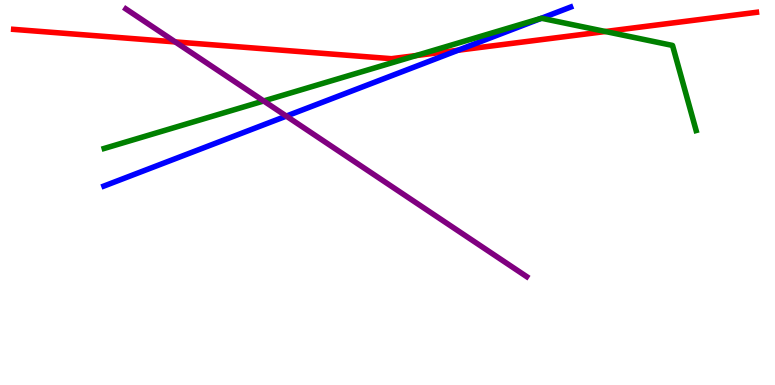[{'lines': ['blue', 'red'], 'intersections': [{'x': 5.91, 'y': 8.7}]}, {'lines': ['green', 'red'], 'intersections': [{'x': 5.37, 'y': 8.56}, {'x': 7.81, 'y': 9.18}]}, {'lines': ['purple', 'red'], 'intersections': [{'x': 2.26, 'y': 8.91}]}, {'lines': ['blue', 'green'], 'intersections': [{'x': 6.99, 'y': 9.53}]}, {'lines': ['blue', 'purple'], 'intersections': [{'x': 3.69, 'y': 6.98}]}, {'lines': ['green', 'purple'], 'intersections': [{'x': 3.4, 'y': 7.38}]}]